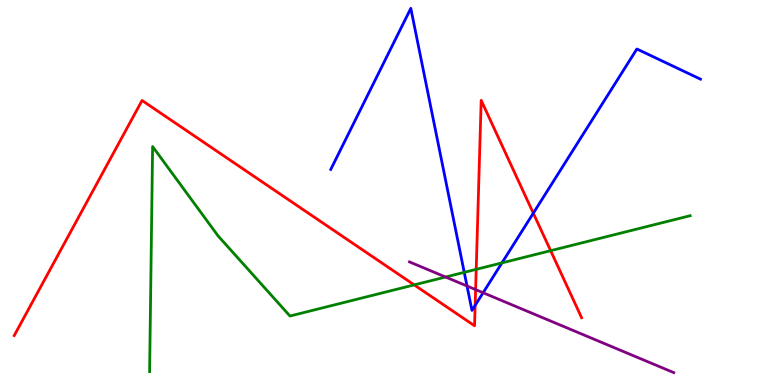[{'lines': ['blue', 'red'], 'intersections': [{'x': 6.13, 'y': 2.07}, {'x': 6.88, 'y': 4.46}]}, {'lines': ['green', 'red'], 'intersections': [{'x': 5.34, 'y': 2.6}, {'x': 6.14, 'y': 3.0}, {'x': 7.11, 'y': 3.49}]}, {'lines': ['purple', 'red'], 'intersections': [{'x': 6.14, 'y': 2.48}]}, {'lines': ['blue', 'green'], 'intersections': [{'x': 5.99, 'y': 2.93}, {'x': 6.48, 'y': 3.17}]}, {'lines': ['blue', 'purple'], 'intersections': [{'x': 6.03, 'y': 2.57}, {'x': 6.23, 'y': 2.4}]}, {'lines': ['green', 'purple'], 'intersections': [{'x': 5.75, 'y': 2.8}]}]